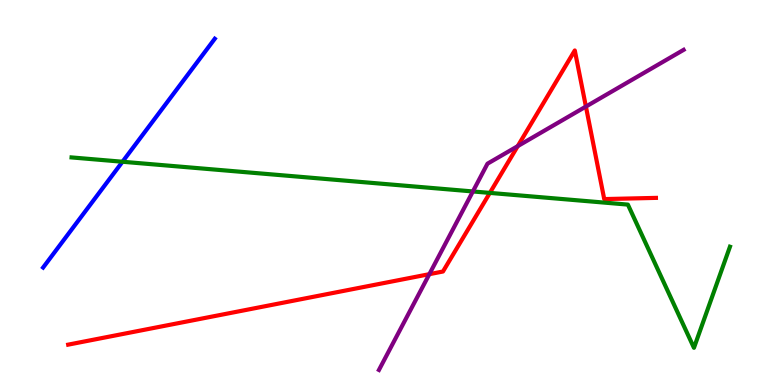[{'lines': ['blue', 'red'], 'intersections': []}, {'lines': ['green', 'red'], 'intersections': [{'x': 6.32, 'y': 4.99}]}, {'lines': ['purple', 'red'], 'intersections': [{'x': 5.54, 'y': 2.88}, {'x': 6.68, 'y': 6.2}, {'x': 7.56, 'y': 7.23}]}, {'lines': ['blue', 'green'], 'intersections': [{'x': 1.58, 'y': 5.8}]}, {'lines': ['blue', 'purple'], 'intersections': []}, {'lines': ['green', 'purple'], 'intersections': [{'x': 6.1, 'y': 5.03}]}]